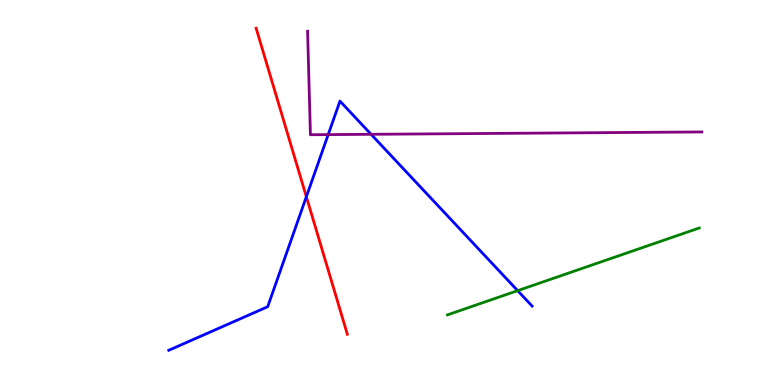[{'lines': ['blue', 'red'], 'intersections': [{'x': 3.95, 'y': 4.89}]}, {'lines': ['green', 'red'], 'intersections': []}, {'lines': ['purple', 'red'], 'intersections': []}, {'lines': ['blue', 'green'], 'intersections': [{'x': 6.68, 'y': 2.45}]}, {'lines': ['blue', 'purple'], 'intersections': [{'x': 4.23, 'y': 6.5}, {'x': 4.79, 'y': 6.51}]}, {'lines': ['green', 'purple'], 'intersections': []}]